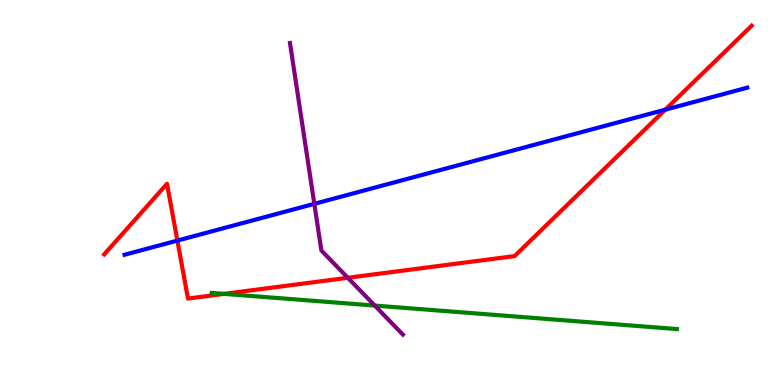[{'lines': ['blue', 'red'], 'intersections': [{'x': 2.29, 'y': 3.75}, {'x': 8.58, 'y': 7.15}]}, {'lines': ['green', 'red'], 'intersections': [{'x': 2.89, 'y': 2.37}]}, {'lines': ['purple', 'red'], 'intersections': [{'x': 4.49, 'y': 2.78}]}, {'lines': ['blue', 'green'], 'intersections': []}, {'lines': ['blue', 'purple'], 'intersections': [{'x': 4.06, 'y': 4.71}]}, {'lines': ['green', 'purple'], 'intersections': [{'x': 4.84, 'y': 2.06}]}]